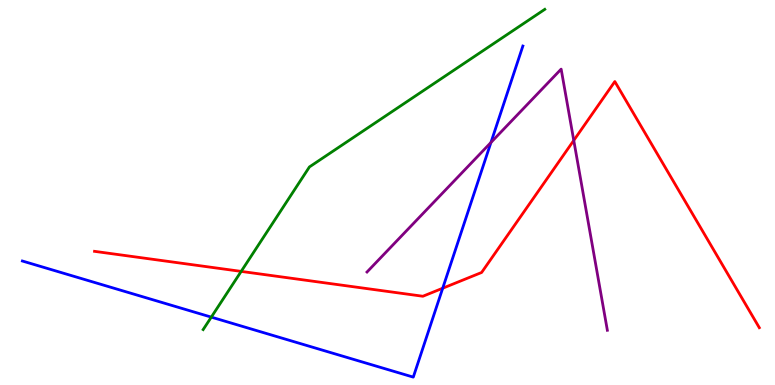[{'lines': ['blue', 'red'], 'intersections': [{'x': 5.71, 'y': 2.51}]}, {'lines': ['green', 'red'], 'intersections': [{'x': 3.11, 'y': 2.95}]}, {'lines': ['purple', 'red'], 'intersections': [{'x': 7.4, 'y': 6.35}]}, {'lines': ['blue', 'green'], 'intersections': [{'x': 2.73, 'y': 1.76}]}, {'lines': ['blue', 'purple'], 'intersections': [{'x': 6.33, 'y': 6.3}]}, {'lines': ['green', 'purple'], 'intersections': []}]